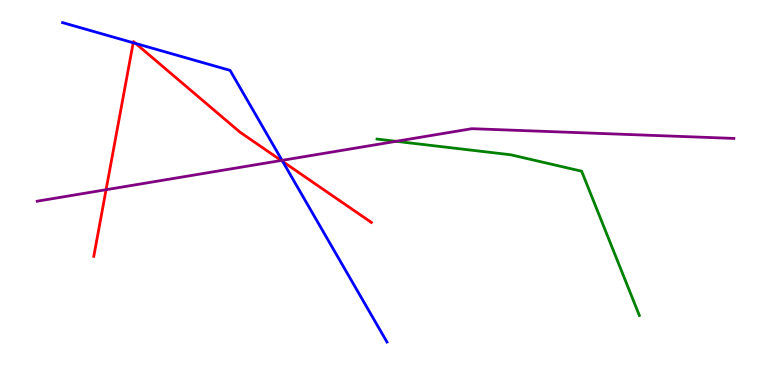[{'lines': ['blue', 'red'], 'intersections': [{'x': 1.72, 'y': 8.89}, {'x': 1.75, 'y': 8.87}, {'x': 3.65, 'y': 5.8}]}, {'lines': ['green', 'red'], 'intersections': []}, {'lines': ['purple', 'red'], 'intersections': [{'x': 1.37, 'y': 5.07}, {'x': 3.63, 'y': 5.83}]}, {'lines': ['blue', 'green'], 'intersections': []}, {'lines': ['blue', 'purple'], 'intersections': [{'x': 3.64, 'y': 5.83}]}, {'lines': ['green', 'purple'], 'intersections': [{'x': 5.11, 'y': 6.33}]}]